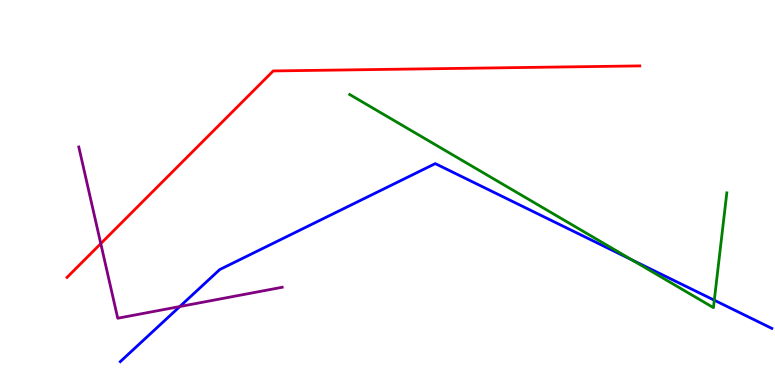[{'lines': ['blue', 'red'], 'intersections': []}, {'lines': ['green', 'red'], 'intersections': []}, {'lines': ['purple', 'red'], 'intersections': [{'x': 1.3, 'y': 3.67}]}, {'lines': ['blue', 'green'], 'intersections': [{'x': 8.16, 'y': 3.25}, {'x': 9.22, 'y': 2.2}]}, {'lines': ['blue', 'purple'], 'intersections': [{'x': 2.32, 'y': 2.04}]}, {'lines': ['green', 'purple'], 'intersections': []}]